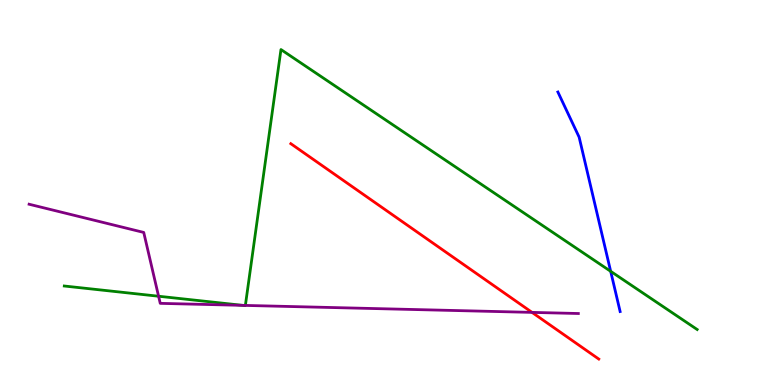[{'lines': ['blue', 'red'], 'intersections': []}, {'lines': ['green', 'red'], 'intersections': []}, {'lines': ['purple', 'red'], 'intersections': [{'x': 6.87, 'y': 1.89}]}, {'lines': ['blue', 'green'], 'intersections': [{'x': 7.88, 'y': 2.95}]}, {'lines': ['blue', 'purple'], 'intersections': []}, {'lines': ['green', 'purple'], 'intersections': [{'x': 2.05, 'y': 2.31}, {'x': 3.13, 'y': 2.07}, {'x': 3.17, 'y': 2.07}]}]